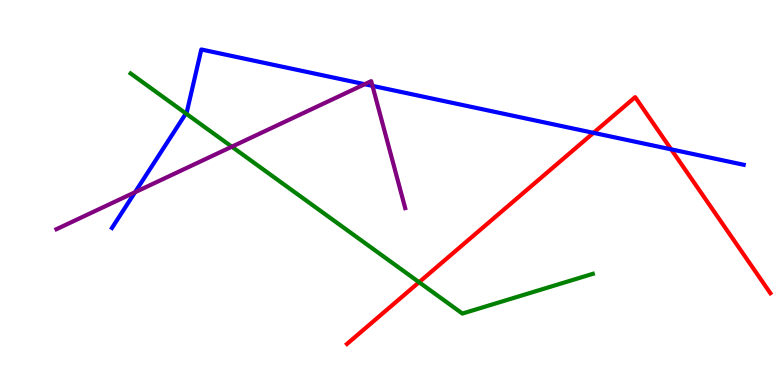[{'lines': ['blue', 'red'], 'intersections': [{'x': 7.66, 'y': 6.55}, {'x': 8.66, 'y': 6.12}]}, {'lines': ['green', 'red'], 'intersections': [{'x': 5.41, 'y': 2.67}]}, {'lines': ['purple', 'red'], 'intersections': []}, {'lines': ['blue', 'green'], 'intersections': [{'x': 2.4, 'y': 7.05}]}, {'lines': ['blue', 'purple'], 'intersections': [{'x': 1.74, 'y': 5.01}, {'x': 4.71, 'y': 7.81}, {'x': 4.81, 'y': 7.77}]}, {'lines': ['green', 'purple'], 'intersections': [{'x': 2.99, 'y': 6.19}]}]